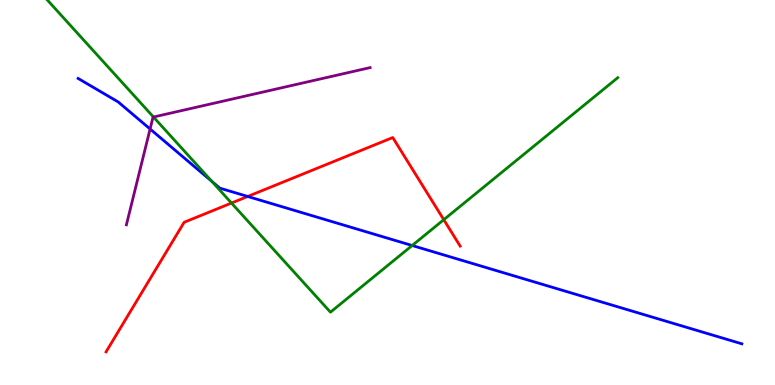[{'lines': ['blue', 'red'], 'intersections': [{'x': 3.2, 'y': 4.9}]}, {'lines': ['green', 'red'], 'intersections': [{'x': 2.99, 'y': 4.73}, {'x': 5.73, 'y': 4.29}]}, {'lines': ['purple', 'red'], 'intersections': []}, {'lines': ['blue', 'green'], 'intersections': [{'x': 2.73, 'y': 5.29}, {'x': 5.32, 'y': 3.62}]}, {'lines': ['blue', 'purple'], 'intersections': [{'x': 1.94, 'y': 6.65}]}, {'lines': ['green', 'purple'], 'intersections': [{'x': 1.98, 'y': 6.96}]}]